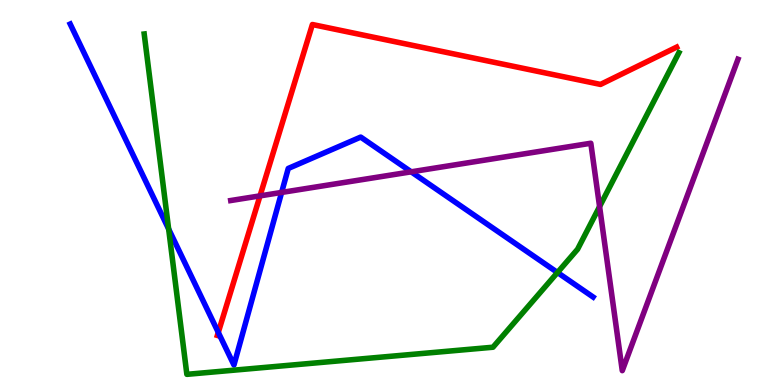[{'lines': ['blue', 'red'], 'intersections': [{'x': 2.82, 'y': 1.37}]}, {'lines': ['green', 'red'], 'intersections': []}, {'lines': ['purple', 'red'], 'intersections': [{'x': 3.36, 'y': 4.91}]}, {'lines': ['blue', 'green'], 'intersections': [{'x': 2.18, 'y': 4.05}, {'x': 7.19, 'y': 2.92}]}, {'lines': ['blue', 'purple'], 'intersections': [{'x': 3.63, 'y': 5.0}, {'x': 5.31, 'y': 5.54}]}, {'lines': ['green', 'purple'], 'intersections': [{'x': 7.74, 'y': 4.63}]}]